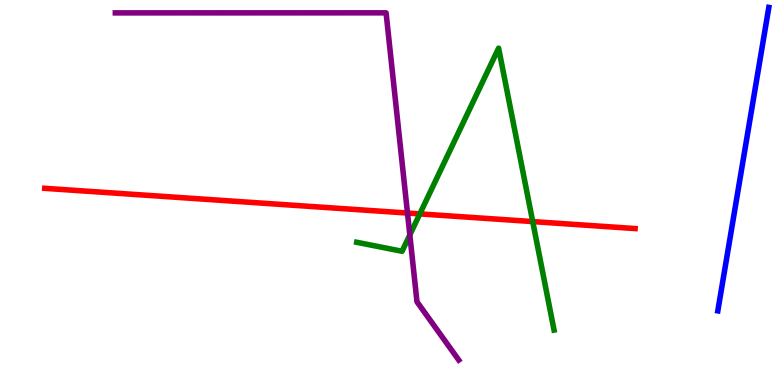[{'lines': ['blue', 'red'], 'intersections': []}, {'lines': ['green', 'red'], 'intersections': [{'x': 5.42, 'y': 4.44}, {'x': 6.87, 'y': 4.24}]}, {'lines': ['purple', 'red'], 'intersections': [{'x': 5.26, 'y': 4.47}]}, {'lines': ['blue', 'green'], 'intersections': []}, {'lines': ['blue', 'purple'], 'intersections': []}, {'lines': ['green', 'purple'], 'intersections': [{'x': 5.29, 'y': 3.9}]}]